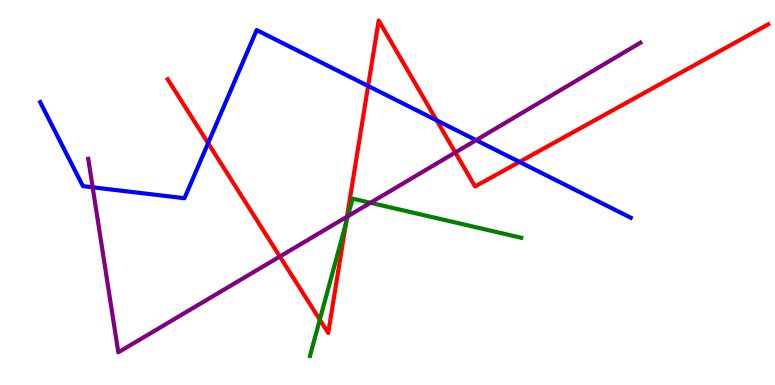[{'lines': ['blue', 'red'], 'intersections': [{'x': 2.69, 'y': 6.28}, {'x': 4.75, 'y': 7.77}, {'x': 5.63, 'y': 6.87}, {'x': 6.7, 'y': 5.79}]}, {'lines': ['green', 'red'], 'intersections': [{'x': 4.13, 'y': 1.7}, {'x': 4.46, 'y': 4.21}]}, {'lines': ['purple', 'red'], 'intersections': [{'x': 3.61, 'y': 3.34}, {'x': 4.48, 'y': 4.37}, {'x': 5.87, 'y': 6.04}]}, {'lines': ['blue', 'green'], 'intersections': []}, {'lines': ['blue', 'purple'], 'intersections': [{'x': 1.2, 'y': 5.13}, {'x': 6.14, 'y': 6.36}]}, {'lines': ['green', 'purple'], 'intersections': [{'x': 4.49, 'y': 4.38}, {'x': 4.78, 'y': 4.73}]}]